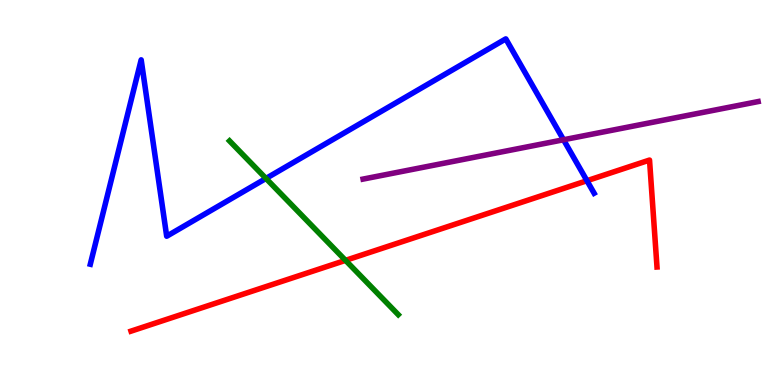[{'lines': ['blue', 'red'], 'intersections': [{'x': 7.57, 'y': 5.31}]}, {'lines': ['green', 'red'], 'intersections': [{'x': 4.46, 'y': 3.24}]}, {'lines': ['purple', 'red'], 'intersections': []}, {'lines': ['blue', 'green'], 'intersections': [{'x': 3.43, 'y': 5.37}]}, {'lines': ['blue', 'purple'], 'intersections': [{'x': 7.27, 'y': 6.37}]}, {'lines': ['green', 'purple'], 'intersections': []}]